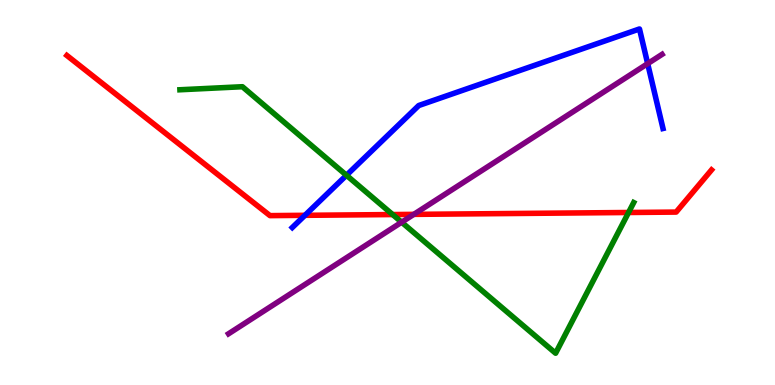[{'lines': ['blue', 'red'], 'intersections': [{'x': 3.93, 'y': 4.41}]}, {'lines': ['green', 'red'], 'intersections': [{'x': 5.07, 'y': 4.43}, {'x': 8.11, 'y': 4.48}]}, {'lines': ['purple', 'red'], 'intersections': [{'x': 5.34, 'y': 4.43}]}, {'lines': ['blue', 'green'], 'intersections': [{'x': 4.47, 'y': 5.45}]}, {'lines': ['blue', 'purple'], 'intersections': [{'x': 8.36, 'y': 8.35}]}, {'lines': ['green', 'purple'], 'intersections': [{'x': 5.18, 'y': 4.23}]}]